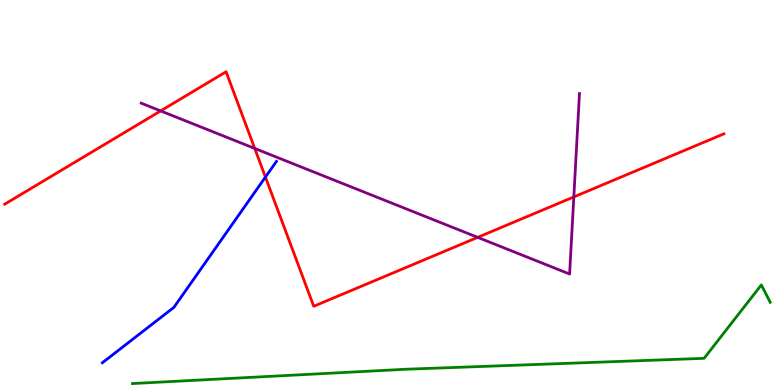[{'lines': ['blue', 'red'], 'intersections': [{'x': 3.42, 'y': 5.4}]}, {'lines': ['green', 'red'], 'intersections': []}, {'lines': ['purple', 'red'], 'intersections': [{'x': 2.07, 'y': 7.12}, {'x': 3.29, 'y': 6.14}, {'x': 6.16, 'y': 3.83}, {'x': 7.4, 'y': 4.88}]}, {'lines': ['blue', 'green'], 'intersections': []}, {'lines': ['blue', 'purple'], 'intersections': []}, {'lines': ['green', 'purple'], 'intersections': []}]